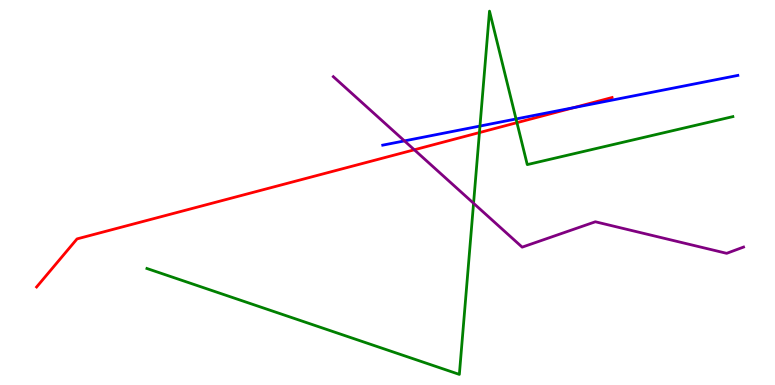[{'lines': ['blue', 'red'], 'intersections': [{'x': 7.41, 'y': 7.21}]}, {'lines': ['green', 'red'], 'intersections': [{'x': 6.19, 'y': 6.56}, {'x': 6.67, 'y': 6.81}]}, {'lines': ['purple', 'red'], 'intersections': [{'x': 5.35, 'y': 6.11}]}, {'lines': ['blue', 'green'], 'intersections': [{'x': 6.19, 'y': 6.73}, {'x': 6.66, 'y': 6.91}]}, {'lines': ['blue', 'purple'], 'intersections': [{'x': 5.22, 'y': 6.34}]}, {'lines': ['green', 'purple'], 'intersections': [{'x': 6.11, 'y': 4.72}]}]